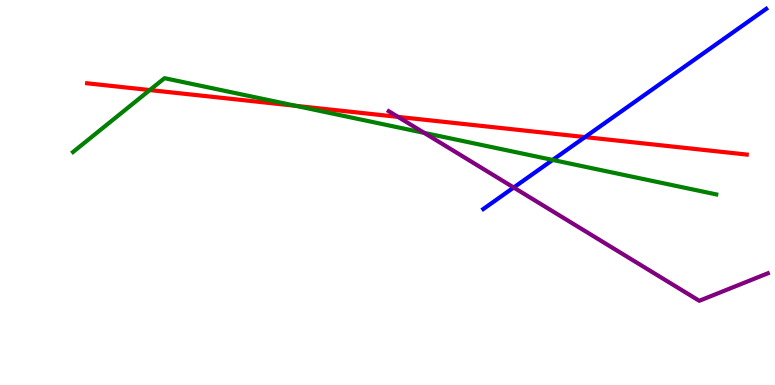[{'lines': ['blue', 'red'], 'intersections': [{'x': 7.55, 'y': 6.44}]}, {'lines': ['green', 'red'], 'intersections': [{'x': 1.93, 'y': 7.66}, {'x': 3.82, 'y': 7.25}]}, {'lines': ['purple', 'red'], 'intersections': [{'x': 5.14, 'y': 6.96}]}, {'lines': ['blue', 'green'], 'intersections': [{'x': 7.13, 'y': 5.85}]}, {'lines': ['blue', 'purple'], 'intersections': [{'x': 6.63, 'y': 5.13}]}, {'lines': ['green', 'purple'], 'intersections': [{'x': 5.47, 'y': 6.55}]}]